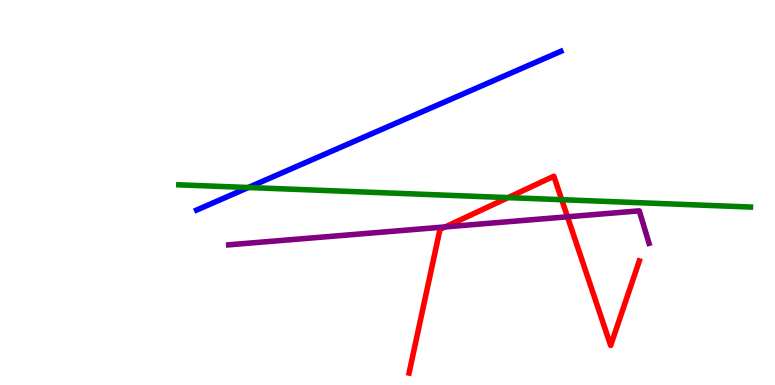[{'lines': ['blue', 'red'], 'intersections': []}, {'lines': ['green', 'red'], 'intersections': [{'x': 6.56, 'y': 4.87}, {'x': 7.25, 'y': 4.81}]}, {'lines': ['purple', 'red'], 'intersections': [{'x': 5.75, 'y': 4.11}, {'x': 7.32, 'y': 4.37}]}, {'lines': ['blue', 'green'], 'intersections': [{'x': 3.2, 'y': 5.13}]}, {'lines': ['blue', 'purple'], 'intersections': []}, {'lines': ['green', 'purple'], 'intersections': []}]